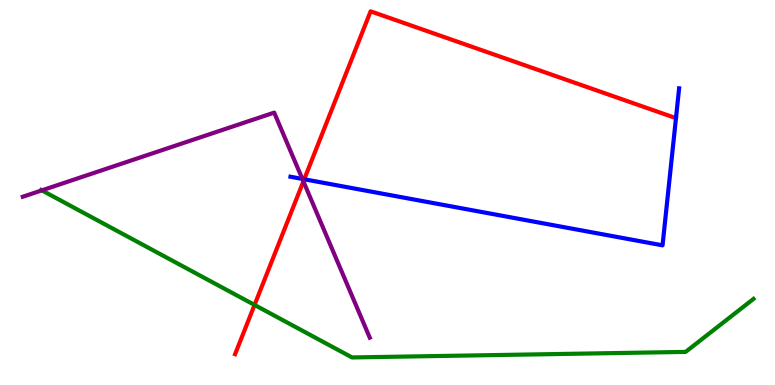[{'lines': ['blue', 'red'], 'intersections': [{'x': 3.93, 'y': 5.34}]}, {'lines': ['green', 'red'], 'intersections': [{'x': 3.28, 'y': 2.08}]}, {'lines': ['purple', 'red'], 'intersections': [{'x': 3.91, 'y': 5.29}]}, {'lines': ['blue', 'green'], 'intersections': []}, {'lines': ['blue', 'purple'], 'intersections': [{'x': 3.9, 'y': 5.35}]}, {'lines': ['green', 'purple'], 'intersections': [{'x': 0.54, 'y': 5.06}]}]